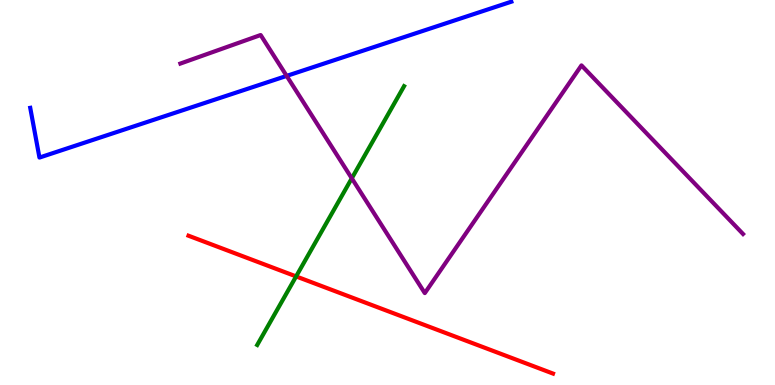[{'lines': ['blue', 'red'], 'intersections': []}, {'lines': ['green', 'red'], 'intersections': [{'x': 3.82, 'y': 2.82}]}, {'lines': ['purple', 'red'], 'intersections': []}, {'lines': ['blue', 'green'], 'intersections': []}, {'lines': ['blue', 'purple'], 'intersections': [{'x': 3.7, 'y': 8.03}]}, {'lines': ['green', 'purple'], 'intersections': [{'x': 4.54, 'y': 5.37}]}]